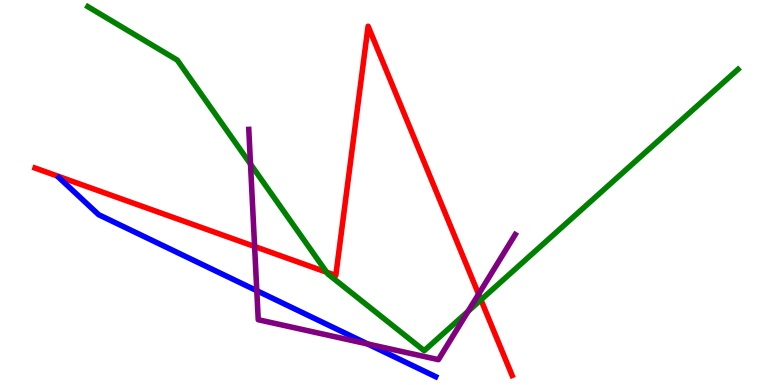[{'lines': ['blue', 'red'], 'intersections': []}, {'lines': ['green', 'red'], 'intersections': [{'x': 4.21, 'y': 2.93}, {'x': 6.21, 'y': 2.21}]}, {'lines': ['purple', 'red'], 'intersections': [{'x': 3.29, 'y': 3.6}, {'x': 6.18, 'y': 2.36}]}, {'lines': ['blue', 'green'], 'intersections': []}, {'lines': ['blue', 'purple'], 'intersections': [{'x': 3.31, 'y': 2.45}, {'x': 4.74, 'y': 1.07}]}, {'lines': ['green', 'purple'], 'intersections': [{'x': 3.23, 'y': 5.74}, {'x': 6.04, 'y': 1.91}]}]